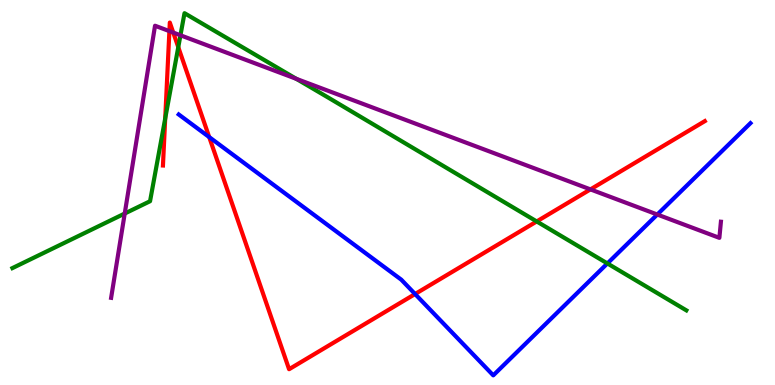[{'lines': ['blue', 'red'], 'intersections': [{'x': 2.7, 'y': 6.44}, {'x': 5.36, 'y': 2.36}]}, {'lines': ['green', 'red'], 'intersections': [{'x': 2.13, 'y': 6.92}, {'x': 2.3, 'y': 8.77}, {'x': 6.93, 'y': 4.25}]}, {'lines': ['purple', 'red'], 'intersections': [{'x': 2.19, 'y': 9.19}, {'x': 2.24, 'y': 9.15}, {'x': 7.62, 'y': 5.08}]}, {'lines': ['blue', 'green'], 'intersections': [{'x': 7.84, 'y': 3.16}]}, {'lines': ['blue', 'purple'], 'intersections': [{'x': 8.48, 'y': 4.43}]}, {'lines': ['green', 'purple'], 'intersections': [{'x': 1.61, 'y': 4.45}, {'x': 2.33, 'y': 9.08}, {'x': 3.82, 'y': 7.95}]}]